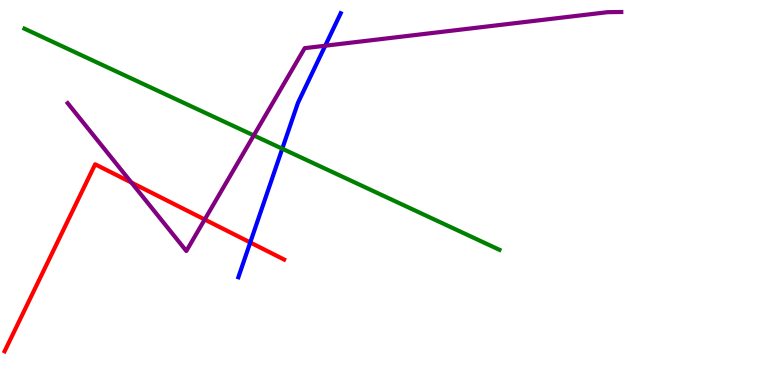[{'lines': ['blue', 'red'], 'intersections': [{'x': 3.23, 'y': 3.7}]}, {'lines': ['green', 'red'], 'intersections': []}, {'lines': ['purple', 'red'], 'intersections': [{'x': 1.7, 'y': 5.26}, {'x': 2.64, 'y': 4.3}]}, {'lines': ['blue', 'green'], 'intersections': [{'x': 3.64, 'y': 6.14}]}, {'lines': ['blue', 'purple'], 'intersections': [{'x': 4.2, 'y': 8.81}]}, {'lines': ['green', 'purple'], 'intersections': [{'x': 3.27, 'y': 6.48}]}]